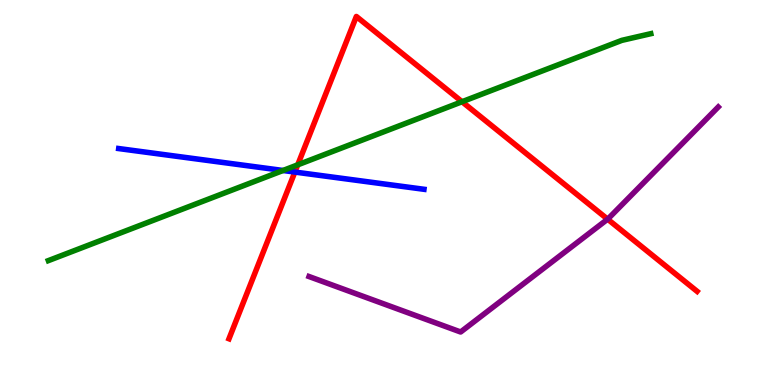[{'lines': ['blue', 'red'], 'intersections': [{'x': 3.8, 'y': 5.53}]}, {'lines': ['green', 'red'], 'intersections': [{'x': 3.84, 'y': 5.72}, {'x': 5.96, 'y': 7.36}]}, {'lines': ['purple', 'red'], 'intersections': [{'x': 7.84, 'y': 4.31}]}, {'lines': ['blue', 'green'], 'intersections': [{'x': 3.65, 'y': 5.57}]}, {'lines': ['blue', 'purple'], 'intersections': []}, {'lines': ['green', 'purple'], 'intersections': []}]